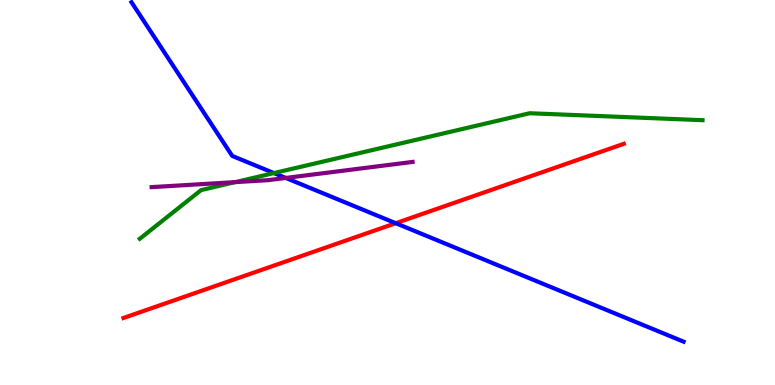[{'lines': ['blue', 'red'], 'intersections': [{'x': 5.11, 'y': 4.2}]}, {'lines': ['green', 'red'], 'intersections': []}, {'lines': ['purple', 'red'], 'intersections': []}, {'lines': ['blue', 'green'], 'intersections': [{'x': 3.53, 'y': 5.5}]}, {'lines': ['blue', 'purple'], 'intersections': [{'x': 3.69, 'y': 5.38}]}, {'lines': ['green', 'purple'], 'intersections': [{'x': 3.03, 'y': 5.27}]}]